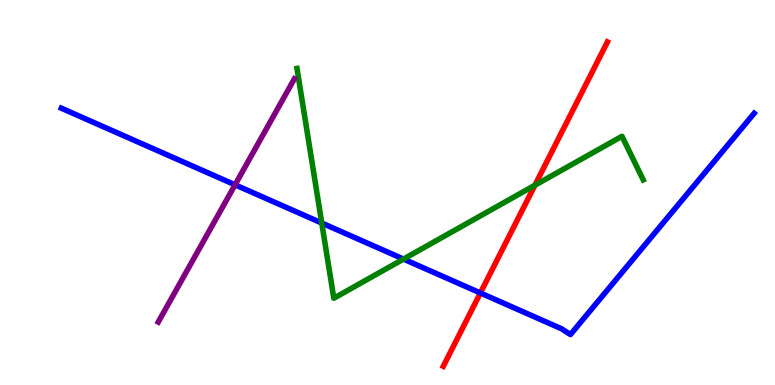[{'lines': ['blue', 'red'], 'intersections': [{'x': 6.2, 'y': 2.39}]}, {'lines': ['green', 'red'], 'intersections': [{'x': 6.9, 'y': 5.19}]}, {'lines': ['purple', 'red'], 'intersections': []}, {'lines': ['blue', 'green'], 'intersections': [{'x': 4.15, 'y': 4.21}, {'x': 5.21, 'y': 3.27}]}, {'lines': ['blue', 'purple'], 'intersections': [{'x': 3.03, 'y': 5.2}]}, {'lines': ['green', 'purple'], 'intersections': []}]